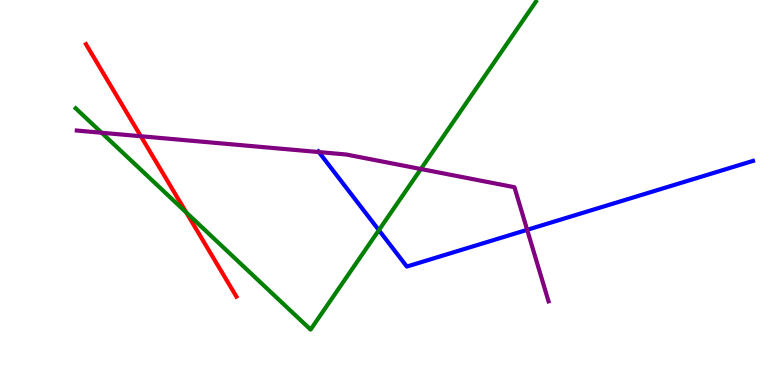[{'lines': ['blue', 'red'], 'intersections': []}, {'lines': ['green', 'red'], 'intersections': [{'x': 2.4, 'y': 4.48}]}, {'lines': ['purple', 'red'], 'intersections': [{'x': 1.82, 'y': 6.46}]}, {'lines': ['blue', 'green'], 'intersections': [{'x': 4.89, 'y': 4.02}]}, {'lines': ['blue', 'purple'], 'intersections': [{'x': 4.11, 'y': 6.05}, {'x': 6.8, 'y': 4.03}]}, {'lines': ['green', 'purple'], 'intersections': [{'x': 1.31, 'y': 6.55}, {'x': 5.43, 'y': 5.61}]}]